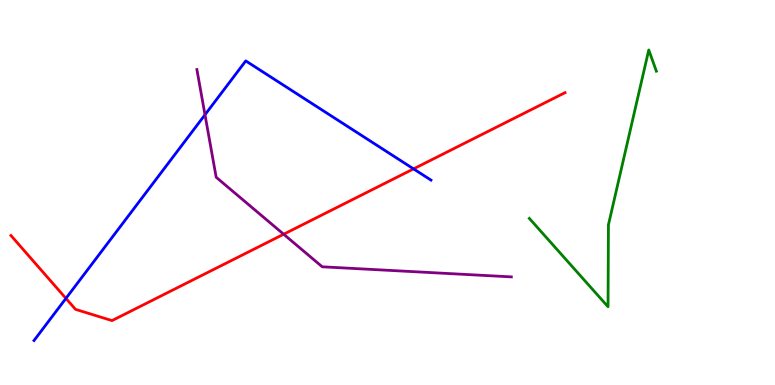[{'lines': ['blue', 'red'], 'intersections': [{'x': 0.851, 'y': 2.25}, {'x': 5.34, 'y': 5.61}]}, {'lines': ['green', 'red'], 'intersections': []}, {'lines': ['purple', 'red'], 'intersections': [{'x': 3.66, 'y': 3.92}]}, {'lines': ['blue', 'green'], 'intersections': []}, {'lines': ['blue', 'purple'], 'intersections': [{'x': 2.64, 'y': 7.02}]}, {'lines': ['green', 'purple'], 'intersections': []}]